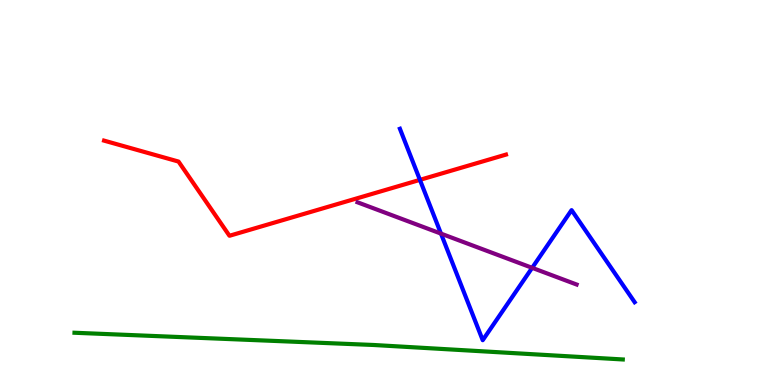[{'lines': ['blue', 'red'], 'intersections': [{'x': 5.42, 'y': 5.33}]}, {'lines': ['green', 'red'], 'intersections': []}, {'lines': ['purple', 'red'], 'intersections': []}, {'lines': ['blue', 'green'], 'intersections': []}, {'lines': ['blue', 'purple'], 'intersections': [{'x': 5.69, 'y': 3.93}, {'x': 6.87, 'y': 3.04}]}, {'lines': ['green', 'purple'], 'intersections': []}]